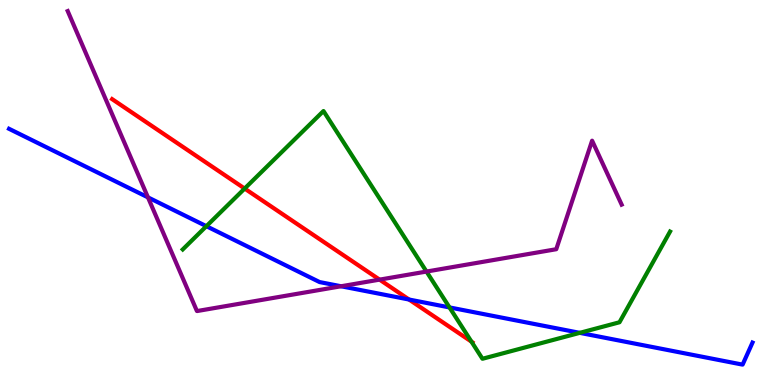[{'lines': ['blue', 'red'], 'intersections': [{'x': 5.28, 'y': 2.22}]}, {'lines': ['green', 'red'], 'intersections': [{'x': 3.16, 'y': 5.1}, {'x': 6.08, 'y': 1.13}]}, {'lines': ['purple', 'red'], 'intersections': [{'x': 4.9, 'y': 2.74}]}, {'lines': ['blue', 'green'], 'intersections': [{'x': 2.66, 'y': 4.12}, {'x': 5.8, 'y': 2.01}, {'x': 7.48, 'y': 1.35}]}, {'lines': ['blue', 'purple'], 'intersections': [{'x': 1.91, 'y': 4.87}, {'x': 4.4, 'y': 2.56}]}, {'lines': ['green', 'purple'], 'intersections': [{'x': 5.5, 'y': 2.95}]}]